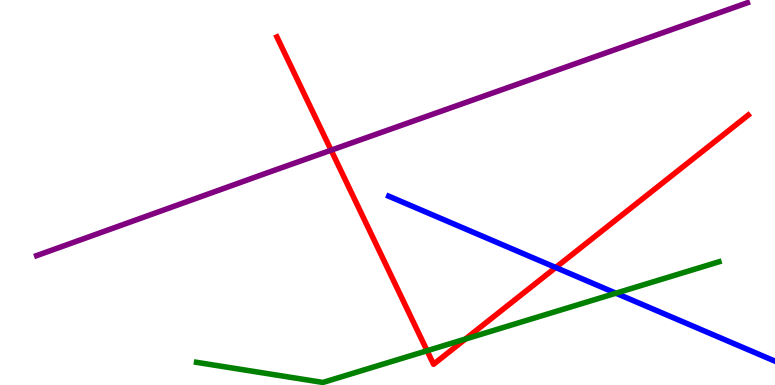[{'lines': ['blue', 'red'], 'intersections': [{'x': 7.17, 'y': 3.05}]}, {'lines': ['green', 'red'], 'intersections': [{'x': 5.51, 'y': 0.89}, {'x': 6.0, 'y': 1.19}]}, {'lines': ['purple', 'red'], 'intersections': [{'x': 4.27, 'y': 6.1}]}, {'lines': ['blue', 'green'], 'intersections': [{'x': 7.95, 'y': 2.38}]}, {'lines': ['blue', 'purple'], 'intersections': []}, {'lines': ['green', 'purple'], 'intersections': []}]